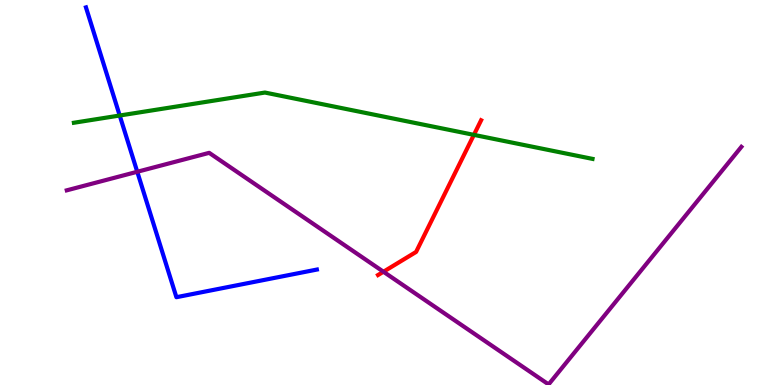[{'lines': ['blue', 'red'], 'intersections': []}, {'lines': ['green', 'red'], 'intersections': [{'x': 6.11, 'y': 6.5}]}, {'lines': ['purple', 'red'], 'intersections': [{'x': 4.95, 'y': 2.94}]}, {'lines': ['blue', 'green'], 'intersections': [{'x': 1.54, 'y': 7.0}]}, {'lines': ['blue', 'purple'], 'intersections': [{'x': 1.77, 'y': 5.54}]}, {'lines': ['green', 'purple'], 'intersections': []}]